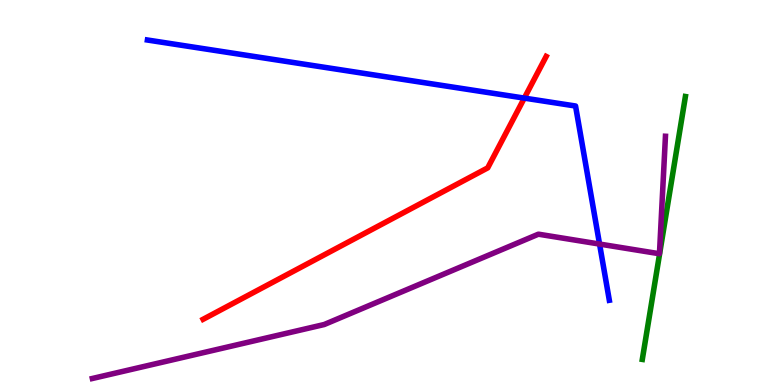[{'lines': ['blue', 'red'], 'intersections': [{'x': 6.77, 'y': 7.45}]}, {'lines': ['green', 'red'], 'intersections': []}, {'lines': ['purple', 'red'], 'intersections': []}, {'lines': ['blue', 'green'], 'intersections': []}, {'lines': ['blue', 'purple'], 'intersections': [{'x': 7.74, 'y': 3.66}]}, {'lines': ['green', 'purple'], 'intersections': []}]